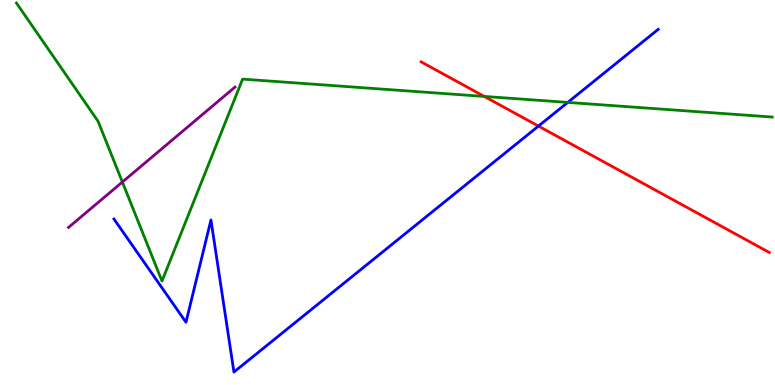[{'lines': ['blue', 'red'], 'intersections': [{'x': 6.95, 'y': 6.72}]}, {'lines': ['green', 'red'], 'intersections': [{'x': 6.25, 'y': 7.5}]}, {'lines': ['purple', 'red'], 'intersections': []}, {'lines': ['blue', 'green'], 'intersections': [{'x': 7.33, 'y': 7.34}]}, {'lines': ['blue', 'purple'], 'intersections': []}, {'lines': ['green', 'purple'], 'intersections': [{'x': 1.58, 'y': 5.27}]}]